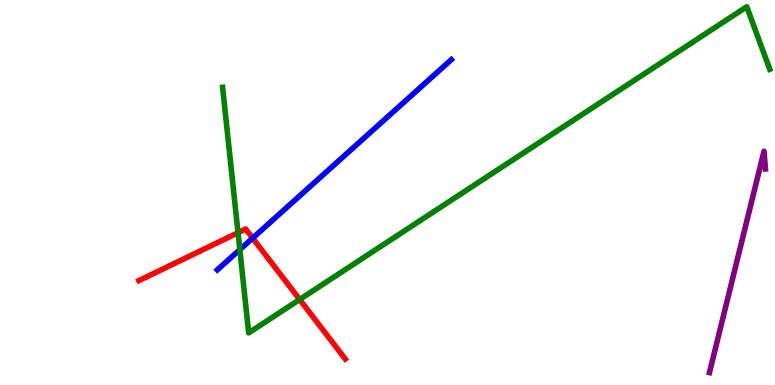[{'lines': ['blue', 'red'], 'intersections': [{'x': 3.26, 'y': 3.81}]}, {'lines': ['green', 'red'], 'intersections': [{'x': 3.07, 'y': 3.96}, {'x': 3.87, 'y': 2.22}]}, {'lines': ['purple', 'red'], 'intersections': []}, {'lines': ['blue', 'green'], 'intersections': [{'x': 3.09, 'y': 3.52}]}, {'lines': ['blue', 'purple'], 'intersections': []}, {'lines': ['green', 'purple'], 'intersections': []}]